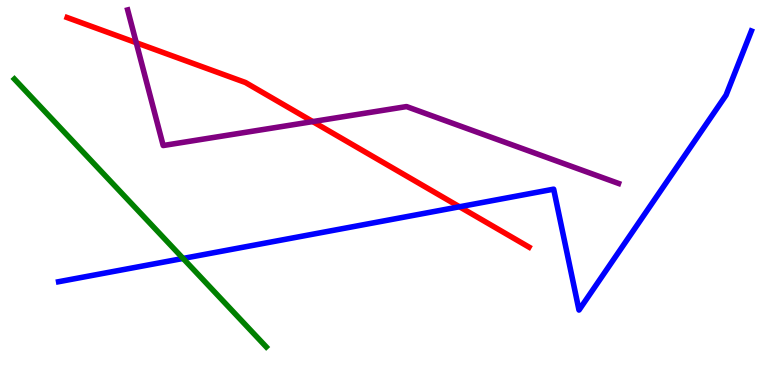[{'lines': ['blue', 'red'], 'intersections': [{'x': 5.93, 'y': 4.63}]}, {'lines': ['green', 'red'], 'intersections': []}, {'lines': ['purple', 'red'], 'intersections': [{'x': 1.76, 'y': 8.89}, {'x': 4.04, 'y': 6.84}]}, {'lines': ['blue', 'green'], 'intersections': [{'x': 2.36, 'y': 3.29}]}, {'lines': ['blue', 'purple'], 'intersections': []}, {'lines': ['green', 'purple'], 'intersections': []}]